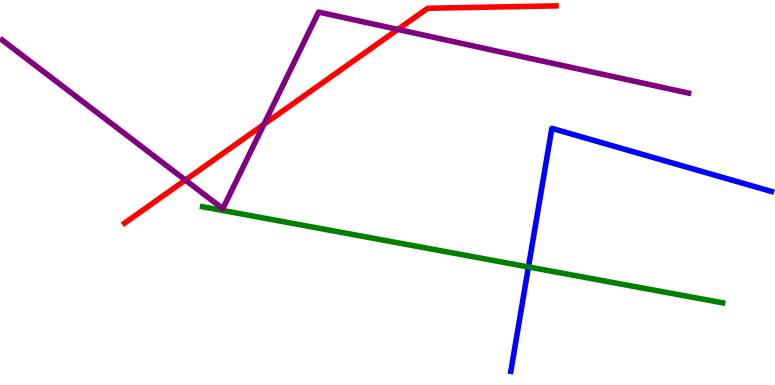[{'lines': ['blue', 'red'], 'intersections': []}, {'lines': ['green', 'red'], 'intersections': []}, {'lines': ['purple', 'red'], 'intersections': [{'x': 2.39, 'y': 5.32}, {'x': 3.4, 'y': 6.77}, {'x': 5.13, 'y': 9.24}]}, {'lines': ['blue', 'green'], 'intersections': [{'x': 6.82, 'y': 3.07}]}, {'lines': ['blue', 'purple'], 'intersections': []}, {'lines': ['green', 'purple'], 'intersections': []}]